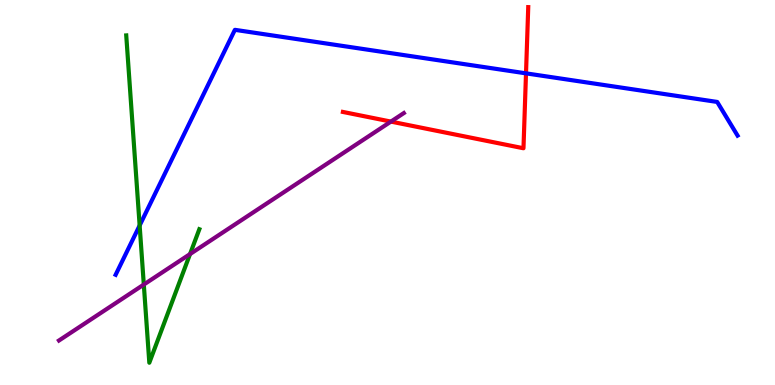[{'lines': ['blue', 'red'], 'intersections': [{'x': 6.79, 'y': 8.09}]}, {'lines': ['green', 'red'], 'intersections': []}, {'lines': ['purple', 'red'], 'intersections': [{'x': 5.04, 'y': 6.84}]}, {'lines': ['blue', 'green'], 'intersections': [{'x': 1.8, 'y': 4.14}]}, {'lines': ['blue', 'purple'], 'intersections': []}, {'lines': ['green', 'purple'], 'intersections': [{'x': 1.86, 'y': 2.61}, {'x': 2.45, 'y': 3.4}]}]